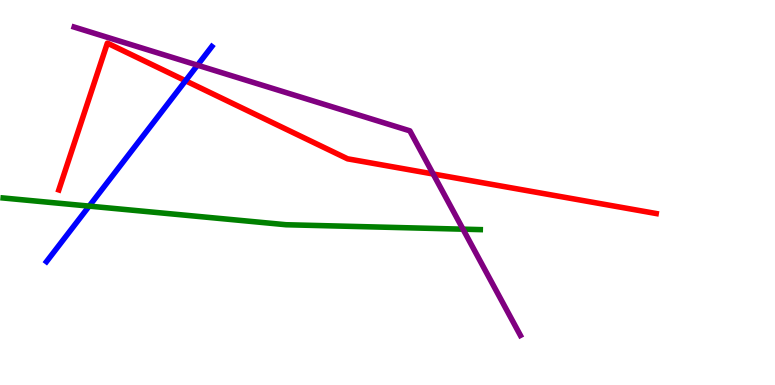[{'lines': ['blue', 'red'], 'intersections': [{'x': 2.39, 'y': 7.9}]}, {'lines': ['green', 'red'], 'intersections': []}, {'lines': ['purple', 'red'], 'intersections': [{'x': 5.59, 'y': 5.48}]}, {'lines': ['blue', 'green'], 'intersections': [{'x': 1.15, 'y': 4.65}]}, {'lines': ['blue', 'purple'], 'intersections': [{'x': 2.55, 'y': 8.31}]}, {'lines': ['green', 'purple'], 'intersections': [{'x': 5.97, 'y': 4.05}]}]